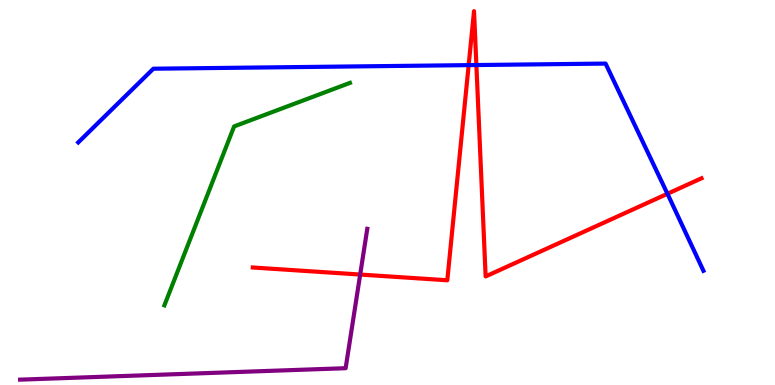[{'lines': ['blue', 'red'], 'intersections': [{'x': 6.05, 'y': 8.31}, {'x': 6.15, 'y': 8.31}, {'x': 8.61, 'y': 4.97}]}, {'lines': ['green', 'red'], 'intersections': []}, {'lines': ['purple', 'red'], 'intersections': [{'x': 4.65, 'y': 2.87}]}, {'lines': ['blue', 'green'], 'intersections': []}, {'lines': ['blue', 'purple'], 'intersections': []}, {'lines': ['green', 'purple'], 'intersections': []}]